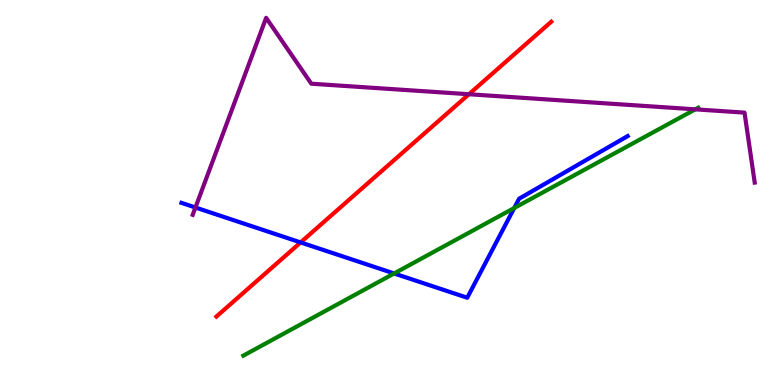[{'lines': ['blue', 'red'], 'intersections': [{'x': 3.88, 'y': 3.7}]}, {'lines': ['green', 'red'], 'intersections': []}, {'lines': ['purple', 'red'], 'intersections': [{'x': 6.05, 'y': 7.55}]}, {'lines': ['blue', 'green'], 'intersections': [{'x': 5.09, 'y': 2.9}, {'x': 6.64, 'y': 4.6}]}, {'lines': ['blue', 'purple'], 'intersections': [{'x': 2.52, 'y': 4.61}]}, {'lines': ['green', 'purple'], 'intersections': [{'x': 8.97, 'y': 7.16}]}]